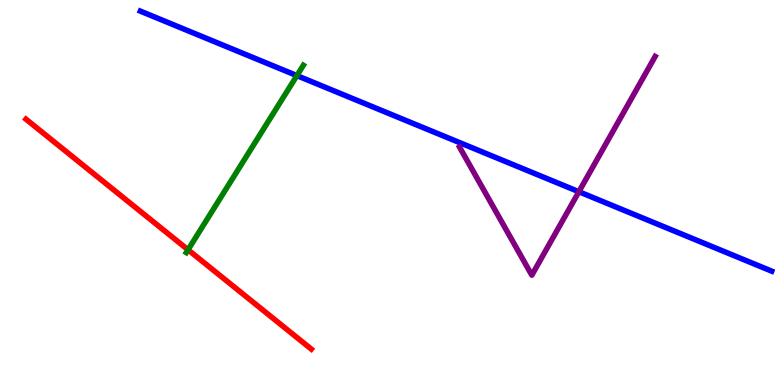[{'lines': ['blue', 'red'], 'intersections': []}, {'lines': ['green', 'red'], 'intersections': [{'x': 2.43, 'y': 3.51}]}, {'lines': ['purple', 'red'], 'intersections': []}, {'lines': ['blue', 'green'], 'intersections': [{'x': 3.83, 'y': 8.04}]}, {'lines': ['blue', 'purple'], 'intersections': [{'x': 7.47, 'y': 5.02}]}, {'lines': ['green', 'purple'], 'intersections': []}]